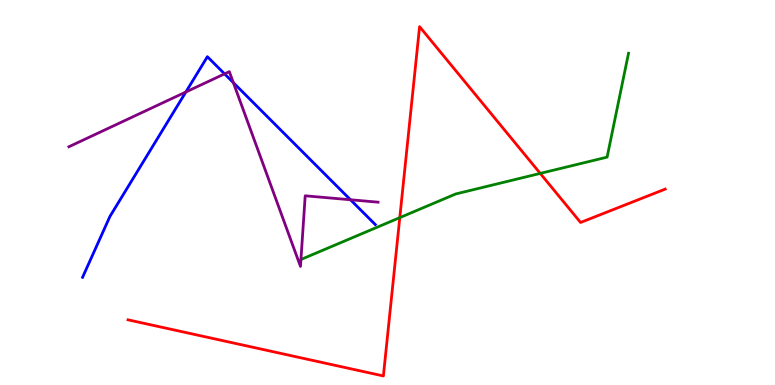[{'lines': ['blue', 'red'], 'intersections': []}, {'lines': ['green', 'red'], 'intersections': [{'x': 5.16, 'y': 4.35}, {'x': 6.97, 'y': 5.5}]}, {'lines': ['purple', 'red'], 'intersections': []}, {'lines': ['blue', 'green'], 'intersections': []}, {'lines': ['blue', 'purple'], 'intersections': [{'x': 2.4, 'y': 7.61}, {'x': 2.9, 'y': 8.08}, {'x': 3.01, 'y': 7.85}, {'x': 4.52, 'y': 4.81}]}, {'lines': ['green', 'purple'], 'intersections': []}]